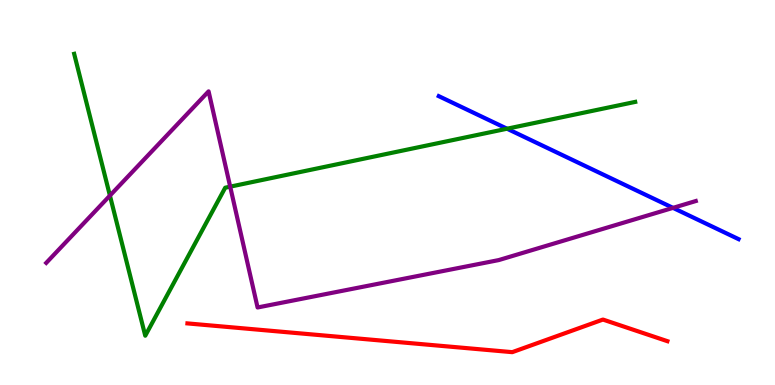[{'lines': ['blue', 'red'], 'intersections': []}, {'lines': ['green', 'red'], 'intersections': []}, {'lines': ['purple', 'red'], 'intersections': []}, {'lines': ['blue', 'green'], 'intersections': [{'x': 6.54, 'y': 6.66}]}, {'lines': ['blue', 'purple'], 'intersections': [{'x': 8.68, 'y': 4.6}]}, {'lines': ['green', 'purple'], 'intersections': [{'x': 1.42, 'y': 4.92}, {'x': 2.97, 'y': 5.15}]}]